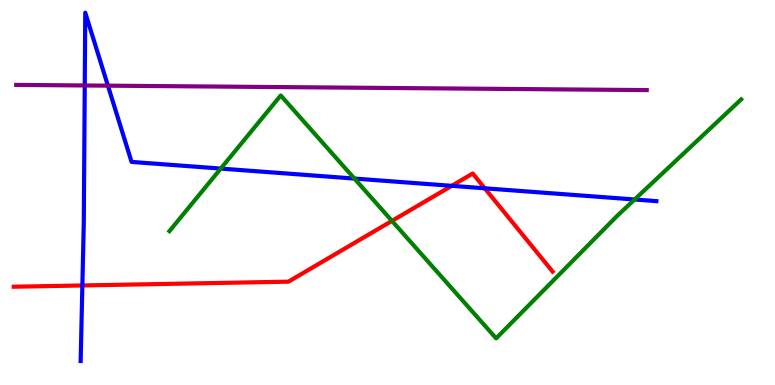[{'lines': ['blue', 'red'], 'intersections': [{'x': 1.06, 'y': 2.59}, {'x': 5.83, 'y': 5.17}, {'x': 6.26, 'y': 5.11}]}, {'lines': ['green', 'red'], 'intersections': [{'x': 5.06, 'y': 4.26}]}, {'lines': ['purple', 'red'], 'intersections': []}, {'lines': ['blue', 'green'], 'intersections': [{'x': 2.85, 'y': 5.62}, {'x': 4.57, 'y': 5.36}, {'x': 8.19, 'y': 4.82}]}, {'lines': ['blue', 'purple'], 'intersections': [{'x': 1.09, 'y': 7.78}, {'x': 1.39, 'y': 7.77}]}, {'lines': ['green', 'purple'], 'intersections': []}]